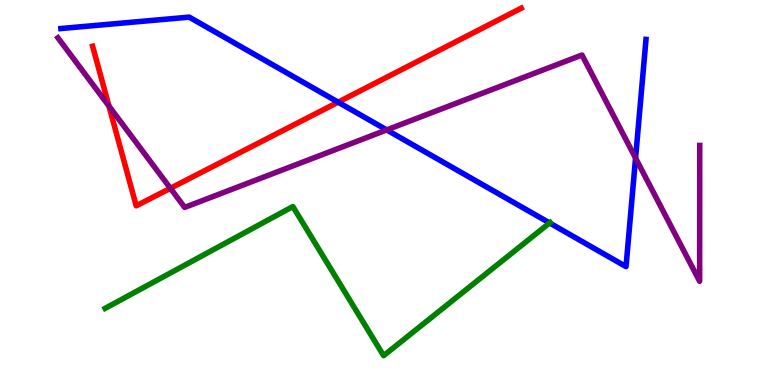[{'lines': ['blue', 'red'], 'intersections': [{'x': 4.36, 'y': 7.35}]}, {'lines': ['green', 'red'], 'intersections': []}, {'lines': ['purple', 'red'], 'intersections': [{'x': 1.41, 'y': 7.24}, {'x': 2.2, 'y': 5.11}]}, {'lines': ['blue', 'green'], 'intersections': [{'x': 7.09, 'y': 4.21}]}, {'lines': ['blue', 'purple'], 'intersections': [{'x': 4.99, 'y': 6.63}, {'x': 8.2, 'y': 5.89}]}, {'lines': ['green', 'purple'], 'intersections': []}]